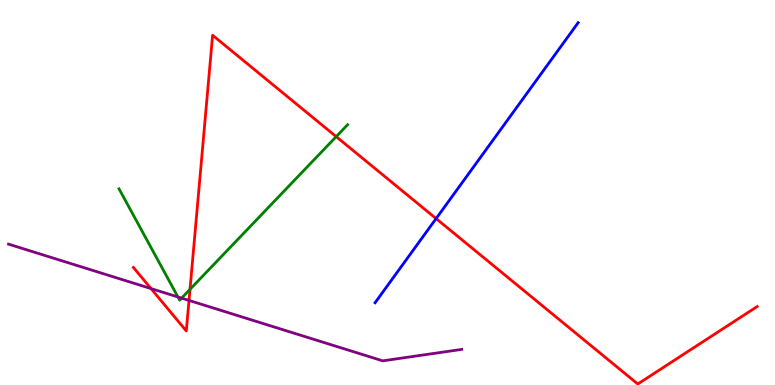[{'lines': ['blue', 'red'], 'intersections': [{'x': 5.63, 'y': 4.32}]}, {'lines': ['green', 'red'], 'intersections': [{'x': 2.45, 'y': 2.48}, {'x': 4.34, 'y': 6.45}]}, {'lines': ['purple', 'red'], 'intersections': [{'x': 1.95, 'y': 2.5}, {'x': 2.44, 'y': 2.2}]}, {'lines': ['blue', 'green'], 'intersections': []}, {'lines': ['blue', 'purple'], 'intersections': []}, {'lines': ['green', 'purple'], 'intersections': [{'x': 2.3, 'y': 2.29}, {'x': 2.34, 'y': 2.26}]}]